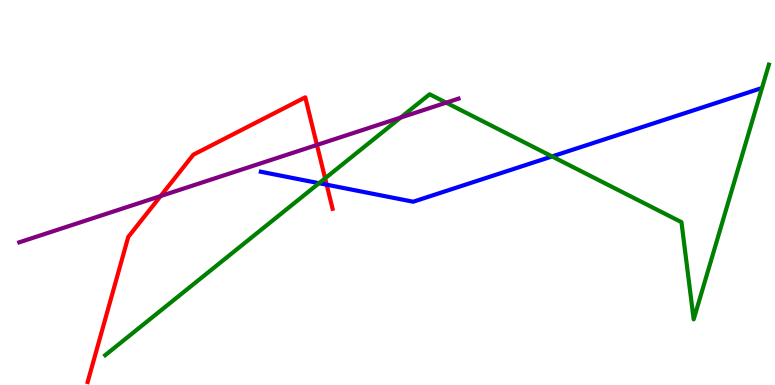[{'lines': ['blue', 'red'], 'intersections': [{'x': 4.22, 'y': 5.2}]}, {'lines': ['green', 'red'], 'intersections': [{'x': 4.2, 'y': 5.37}]}, {'lines': ['purple', 'red'], 'intersections': [{'x': 2.07, 'y': 4.91}, {'x': 4.09, 'y': 6.24}]}, {'lines': ['blue', 'green'], 'intersections': [{'x': 4.12, 'y': 5.24}, {'x': 7.12, 'y': 5.94}]}, {'lines': ['blue', 'purple'], 'intersections': []}, {'lines': ['green', 'purple'], 'intersections': [{'x': 5.17, 'y': 6.95}, {'x': 5.76, 'y': 7.33}]}]